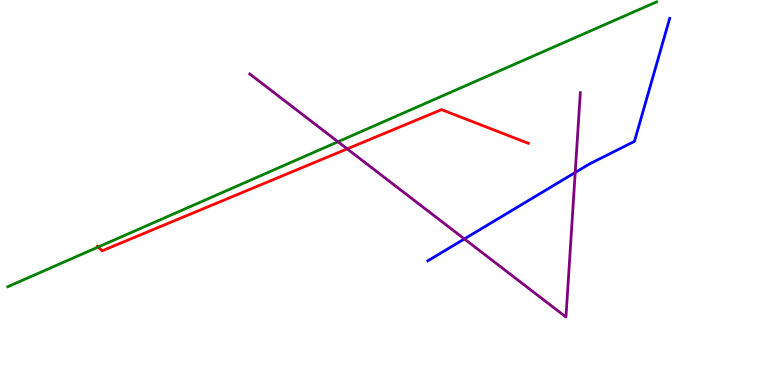[{'lines': ['blue', 'red'], 'intersections': []}, {'lines': ['green', 'red'], 'intersections': [{'x': 1.27, 'y': 3.58}]}, {'lines': ['purple', 'red'], 'intersections': [{'x': 4.48, 'y': 6.13}]}, {'lines': ['blue', 'green'], 'intersections': []}, {'lines': ['blue', 'purple'], 'intersections': [{'x': 5.99, 'y': 3.79}, {'x': 7.42, 'y': 5.52}]}, {'lines': ['green', 'purple'], 'intersections': [{'x': 4.36, 'y': 6.32}]}]